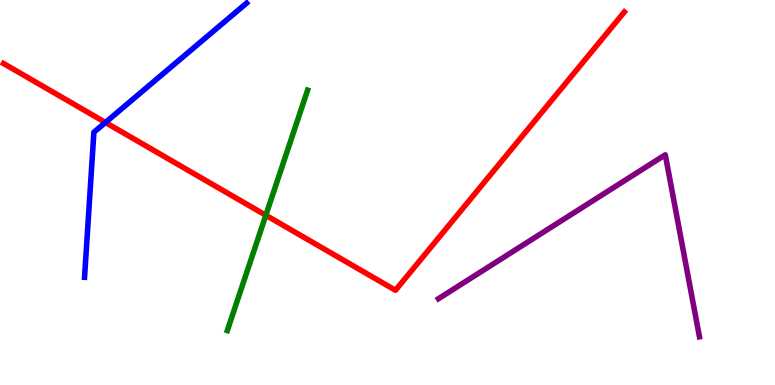[{'lines': ['blue', 'red'], 'intersections': [{'x': 1.36, 'y': 6.82}]}, {'lines': ['green', 'red'], 'intersections': [{'x': 3.43, 'y': 4.41}]}, {'lines': ['purple', 'red'], 'intersections': []}, {'lines': ['blue', 'green'], 'intersections': []}, {'lines': ['blue', 'purple'], 'intersections': []}, {'lines': ['green', 'purple'], 'intersections': []}]